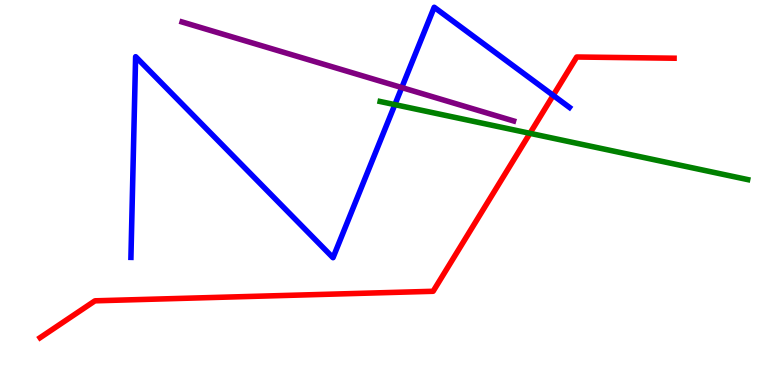[{'lines': ['blue', 'red'], 'intersections': [{'x': 7.14, 'y': 7.52}]}, {'lines': ['green', 'red'], 'intersections': [{'x': 6.84, 'y': 6.54}]}, {'lines': ['purple', 'red'], 'intersections': []}, {'lines': ['blue', 'green'], 'intersections': [{'x': 5.1, 'y': 7.28}]}, {'lines': ['blue', 'purple'], 'intersections': [{'x': 5.18, 'y': 7.73}]}, {'lines': ['green', 'purple'], 'intersections': []}]